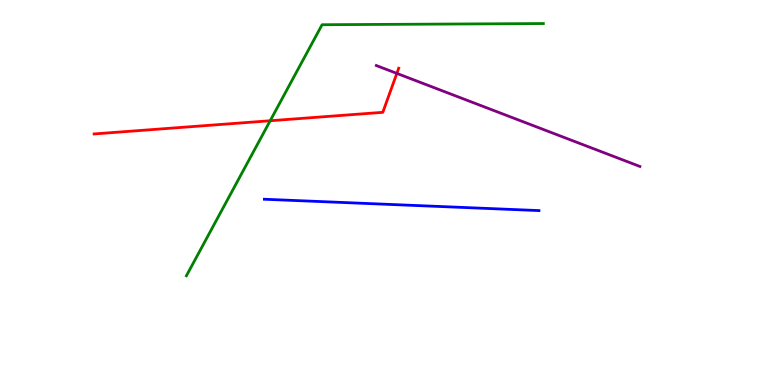[{'lines': ['blue', 'red'], 'intersections': []}, {'lines': ['green', 'red'], 'intersections': [{'x': 3.49, 'y': 6.86}]}, {'lines': ['purple', 'red'], 'intersections': [{'x': 5.12, 'y': 8.09}]}, {'lines': ['blue', 'green'], 'intersections': []}, {'lines': ['blue', 'purple'], 'intersections': []}, {'lines': ['green', 'purple'], 'intersections': []}]